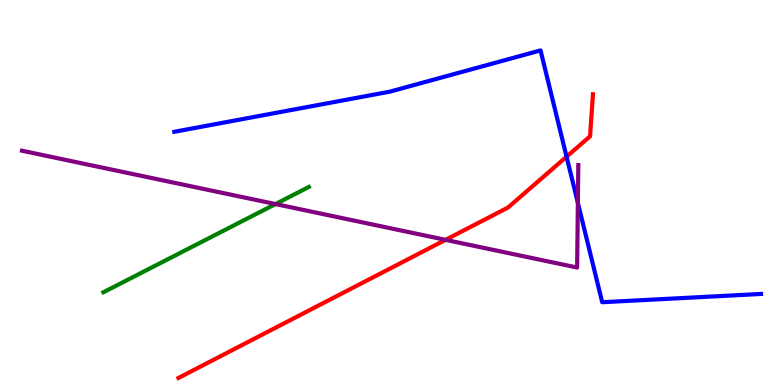[{'lines': ['blue', 'red'], 'intersections': [{'x': 7.31, 'y': 5.93}]}, {'lines': ['green', 'red'], 'intersections': []}, {'lines': ['purple', 'red'], 'intersections': [{'x': 5.75, 'y': 3.77}]}, {'lines': ['blue', 'green'], 'intersections': []}, {'lines': ['blue', 'purple'], 'intersections': [{'x': 7.46, 'y': 4.73}]}, {'lines': ['green', 'purple'], 'intersections': [{'x': 3.55, 'y': 4.7}]}]